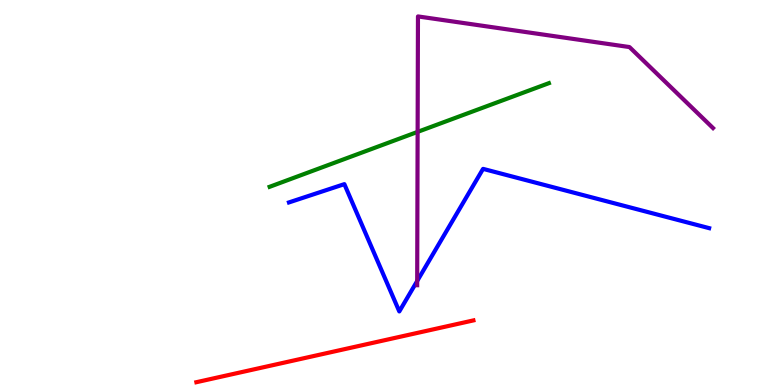[{'lines': ['blue', 'red'], 'intersections': []}, {'lines': ['green', 'red'], 'intersections': []}, {'lines': ['purple', 'red'], 'intersections': []}, {'lines': ['blue', 'green'], 'intersections': []}, {'lines': ['blue', 'purple'], 'intersections': [{'x': 5.38, 'y': 2.7}]}, {'lines': ['green', 'purple'], 'intersections': [{'x': 5.39, 'y': 6.57}]}]